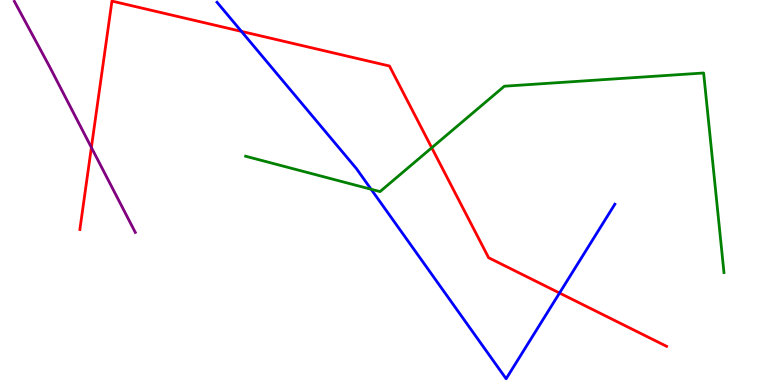[{'lines': ['blue', 'red'], 'intersections': [{'x': 3.12, 'y': 9.18}, {'x': 7.22, 'y': 2.39}]}, {'lines': ['green', 'red'], 'intersections': [{'x': 5.57, 'y': 6.16}]}, {'lines': ['purple', 'red'], 'intersections': [{'x': 1.18, 'y': 6.17}]}, {'lines': ['blue', 'green'], 'intersections': [{'x': 4.79, 'y': 5.08}]}, {'lines': ['blue', 'purple'], 'intersections': []}, {'lines': ['green', 'purple'], 'intersections': []}]